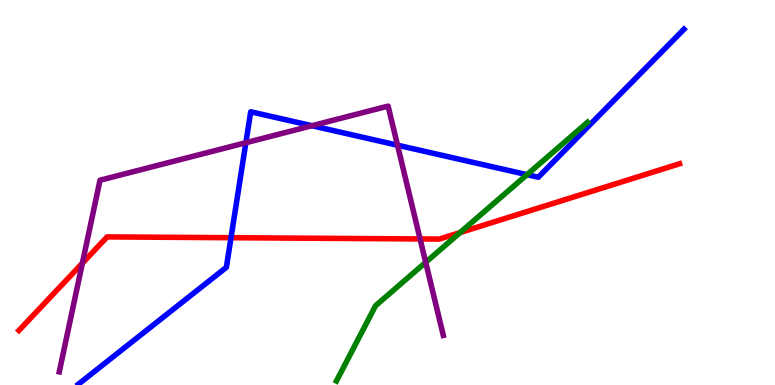[{'lines': ['blue', 'red'], 'intersections': [{'x': 2.98, 'y': 3.83}]}, {'lines': ['green', 'red'], 'intersections': [{'x': 5.94, 'y': 3.96}]}, {'lines': ['purple', 'red'], 'intersections': [{'x': 1.06, 'y': 3.16}, {'x': 5.42, 'y': 3.79}]}, {'lines': ['blue', 'green'], 'intersections': [{'x': 6.8, 'y': 5.46}]}, {'lines': ['blue', 'purple'], 'intersections': [{'x': 3.17, 'y': 6.29}, {'x': 4.02, 'y': 6.73}, {'x': 5.13, 'y': 6.23}]}, {'lines': ['green', 'purple'], 'intersections': [{'x': 5.49, 'y': 3.19}]}]